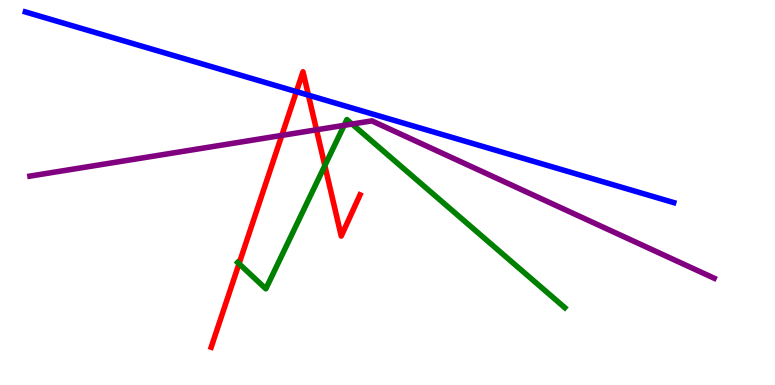[{'lines': ['blue', 'red'], 'intersections': [{'x': 3.82, 'y': 7.62}, {'x': 3.98, 'y': 7.53}]}, {'lines': ['green', 'red'], 'intersections': [{'x': 3.08, 'y': 3.15}, {'x': 4.19, 'y': 5.7}]}, {'lines': ['purple', 'red'], 'intersections': [{'x': 3.64, 'y': 6.48}, {'x': 4.08, 'y': 6.63}]}, {'lines': ['blue', 'green'], 'intersections': []}, {'lines': ['blue', 'purple'], 'intersections': []}, {'lines': ['green', 'purple'], 'intersections': [{'x': 4.44, 'y': 6.74}, {'x': 4.54, 'y': 6.78}]}]